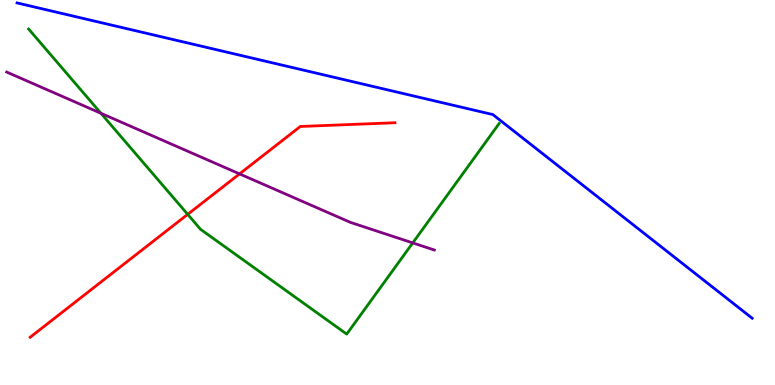[{'lines': ['blue', 'red'], 'intersections': []}, {'lines': ['green', 'red'], 'intersections': [{'x': 2.42, 'y': 4.43}]}, {'lines': ['purple', 'red'], 'intersections': [{'x': 3.09, 'y': 5.48}]}, {'lines': ['blue', 'green'], 'intersections': []}, {'lines': ['blue', 'purple'], 'intersections': []}, {'lines': ['green', 'purple'], 'intersections': [{'x': 1.3, 'y': 7.06}, {'x': 5.33, 'y': 3.69}]}]